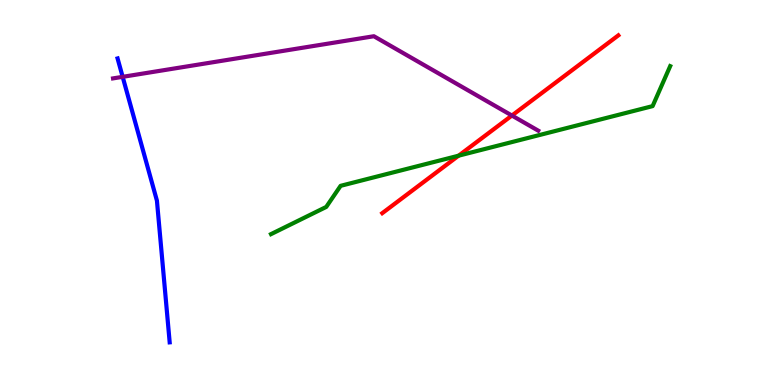[{'lines': ['blue', 'red'], 'intersections': []}, {'lines': ['green', 'red'], 'intersections': [{'x': 5.92, 'y': 5.96}]}, {'lines': ['purple', 'red'], 'intersections': [{'x': 6.61, 'y': 7.0}]}, {'lines': ['blue', 'green'], 'intersections': []}, {'lines': ['blue', 'purple'], 'intersections': [{'x': 1.58, 'y': 8.0}]}, {'lines': ['green', 'purple'], 'intersections': []}]